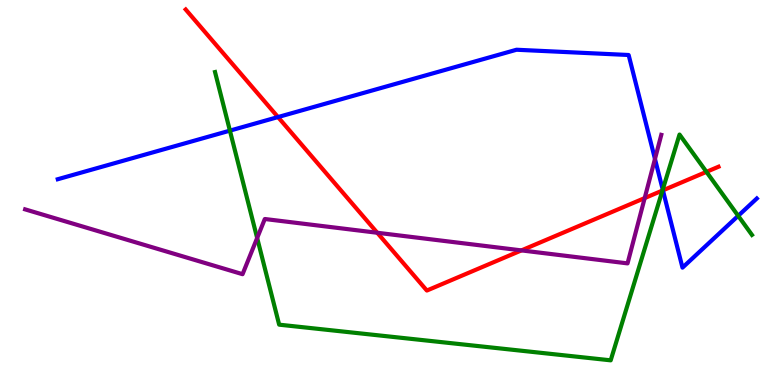[{'lines': ['blue', 'red'], 'intersections': [{'x': 3.59, 'y': 6.96}, {'x': 8.55, 'y': 5.06}]}, {'lines': ['green', 'red'], 'intersections': [{'x': 8.55, 'y': 5.05}, {'x': 9.12, 'y': 5.54}]}, {'lines': ['purple', 'red'], 'intersections': [{'x': 4.87, 'y': 3.95}, {'x': 6.73, 'y': 3.5}, {'x': 8.32, 'y': 4.86}]}, {'lines': ['blue', 'green'], 'intersections': [{'x': 2.97, 'y': 6.61}, {'x': 8.55, 'y': 5.07}, {'x': 9.52, 'y': 4.39}]}, {'lines': ['blue', 'purple'], 'intersections': [{'x': 8.45, 'y': 5.87}]}, {'lines': ['green', 'purple'], 'intersections': [{'x': 3.32, 'y': 3.82}]}]